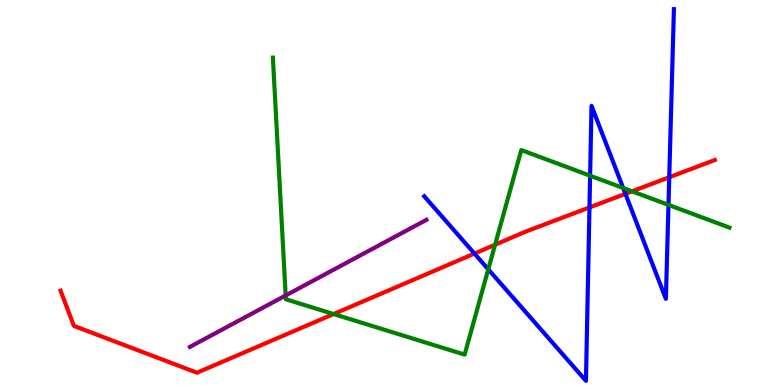[{'lines': ['blue', 'red'], 'intersections': [{'x': 6.12, 'y': 3.41}, {'x': 7.61, 'y': 4.61}, {'x': 8.07, 'y': 4.97}, {'x': 8.64, 'y': 5.4}]}, {'lines': ['green', 'red'], 'intersections': [{'x': 4.3, 'y': 1.84}, {'x': 6.39, 'y': 3.64}, {'x': 8.16, 'y': 5.03}]}, {'lines': ['purple', 'red'], 'intersections': []}, {'lines': ['blue', 'green'], 'intersections': [{'x': 6.3, 'y': 3.0}, {'x': 7.61, 'y': 5.44}, {'x': 8.04, 'y': 5.12}, {'x': 8.63, 'y': 4.68}]}, {'lines': ['blue', 'purple'], 'intersections': []}, {'lines': ['green', 'purple'], 'intersections': [{'x': 3.69, 'y': 2.33}]}]